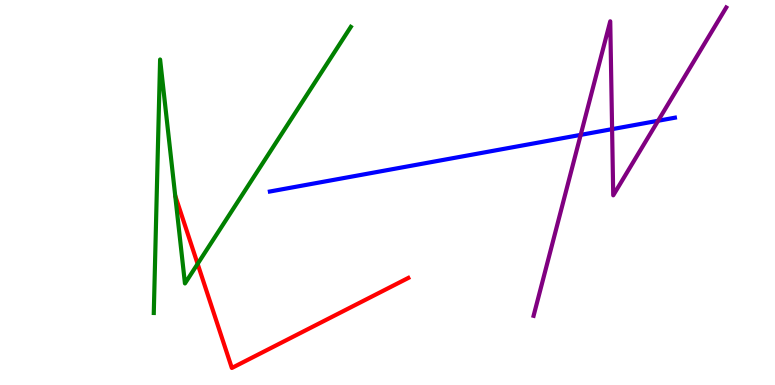[{'lines': ['blue', 'red'], 'intersections': []}, {'lines': ['green', 'red'], 'intersections': [{'x': 2.55, 'y': 3.15}]}, {'lines': ['purple', 'red'], 'intersections': []}, {'lines': ['blue', 'green'], 'intersections': []}, {'lines': ['blue', 'purple'], 'intersections': [{'x': 7.49, 'y': 6.5}, {'x': 7.9, 'y': 6.65}, {'x': 8.49, 'y': 6.86}]}, {'lines': ['green', 'purple'], 'intersections': []}]